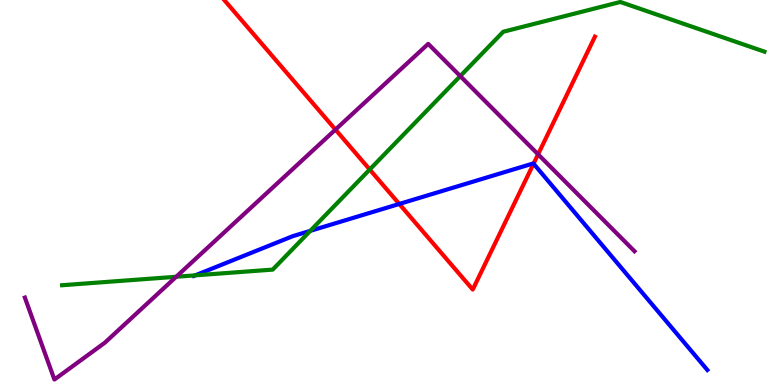[{'lines': ['blue', 'red'], 'intersections': [{'x': 5.15, 'y': 4.7}, {'x': 6.88, 'y': 5.75}]}, {'lines': ['green', 'red'], 'intersections': [{'x': 4.77, 'y': 5.6}]}, {'lines': ['purple', 'red'], 'intersections': [{'x': 4.33, 'y': 6.63}, {'x': 6.94, 'y': 5.99}]}, {'lines': ['blue', 'green'], 'intersections': [{'x': 2.52, 'y': 2.85}, {'x': 4.0, 'y': 4.0}]}, {'lines': ['blue', 'purple'], 'intersections': []}, {'lines': ['green', 'purple'], 'intersections': [{'x': 2.27, 'y': 2.81}, {'x': 5.94, 'y': 8.02}]}]